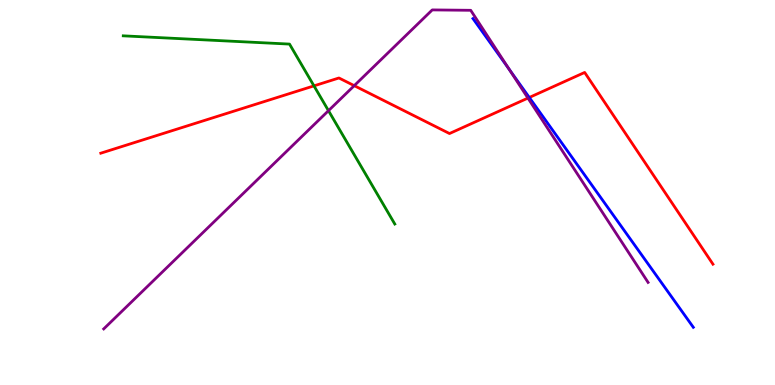[{'lines': ['blue', 'red'], 'intersections': [{'x': 6.83, 'y': 7.47}]}, {'lines': ['green', 'red'], 'intersections': [{'x': 4.05, 'y': 7.77}]}, {'lines': ['purple', 'red'], 'intersections': [{'x': 4.57, 'y': 7.77}, {'x': 6.81, 'y': 7.45}]}, {'lines': ['blue', 'green'], 'intersections': []}, {'lines': ['blue', 'purple'], 'intersections': [{'x': 6.57, 'y': 8.2}]}, {'lines': ['green', 'purple'], 'intersections': [{'x': 4.24, 'y': 7.13}]}]